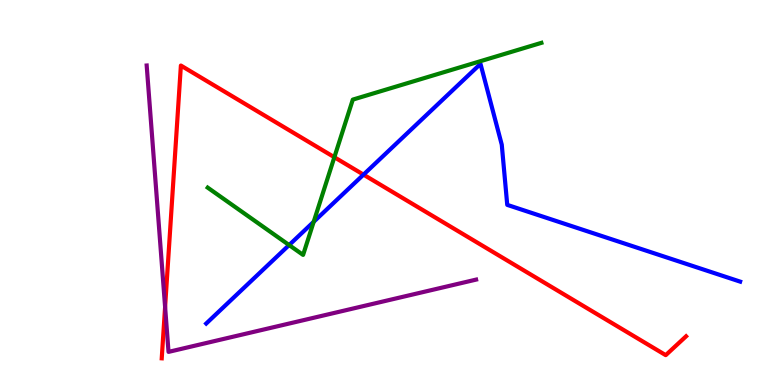[{'lines': ['blue', 'red'], 'intersections': [{'x': 4.69, 'y': 5.46}]}, {'lines': ['green', 'red'], 'intersections': [{'x': 4.31, 'y': 5.92}]}, {'lines': ['purple', 'red'], 'intersections': [{'x': 2.13, 'y': 2.03}]}, {'lines': ['blue', 'green'], 'intersections': [{'x': 3.73, 'y': 3.63}, {'x': 4.05, 'y': 4.24}]}, {'lines': ['blue', 'purple'], 'intersections': []}, {'lines': ['green', 'purple'], 'intersections': []}]